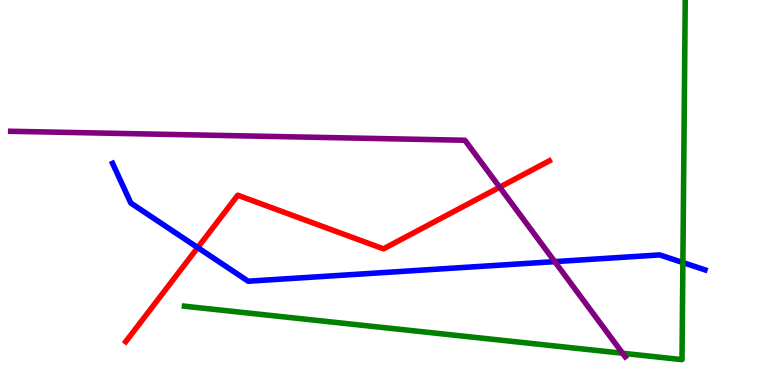[{'lines': ['blue', 'red'], 'intersections': [{'x': 2.55, 'y': 3.57}]}, {'lines': ['green', 'red'], 'intersections': []}, {'lines': ['purple', 'red'], 'intersections': [{'x': 6.45, 'y': 5.14}]}, {'lines': ['blue', 'green'], 'intersections': [{'x': 8.81, 'y': 3.18}]}, {'lines': ['blue', 'purple'], 'intersections': [{'x': 7.16, 'y': 3.2}]}, {'lines': ['green', 'purple'], 'intersections': [{'x': 8.03, 'y': 0.825}]}]